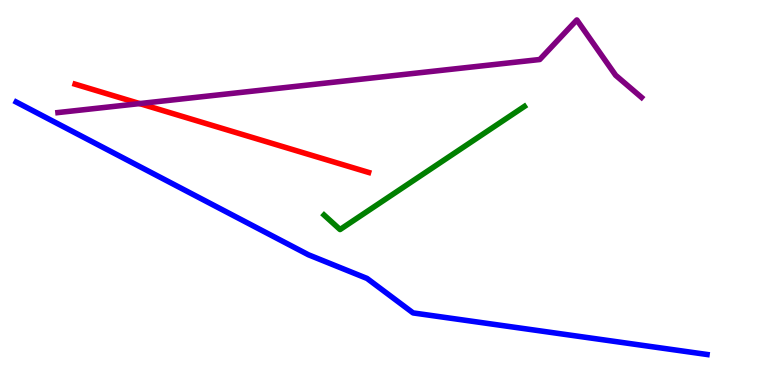[{'lines': ['blue', 'red'], 'intersections': []}, {'lines': ['green', 'red'], 'intersections': []}, {'lines': ['purple', 'red'], 'intersections': [{'x': 1.8, 'y': 7.31}]}, {'lines': ['blue', 'green'], 'intersections': []}, {'lines': ['blue', 'purple'], 'intersections': []}, {'lines': ['green', 'purple'], 'intersections': []}]